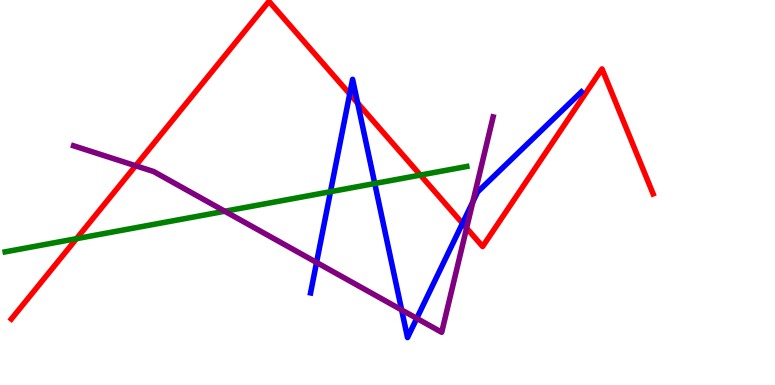[{'lines': ['blue', 'red'], 'intersections': [{'x': 4.51, 'y': 7.56}, {'x': 4.61, 'y': 7.32}, {'x': 5.97, 'y': 4.2}]}, {'lines': ['green', 'red'], 'intersections': [{'x': 0.987, 'y': 3.8}, {'x': 5.42, 'y': 5.45}]}, {'lines': ['purple', 'red'], 'intersections': [{'x': 1.75, 'y': 5.69}, {'x': 6.02, 'y': 4.08}]}, {'lines': ['blue', 'green'], 'intersections': [{'x': 4.26, 'y': 5.02}, {'x': 4.84, 'y': 5.23}]}, {'lines': ['blue', 'purple'], 'intersections': [{'x': 4.08, 'y': 3.18}, {'x': 5.18, 'y': 1.95}, {'x': 5.38, 'y': 1.73}, {'x': 6.1, 'y': 4.76}]}, {'lines': ['green', 'purple'], 'intersections': [{'x': 2.9, 'y': 4.51}]}]